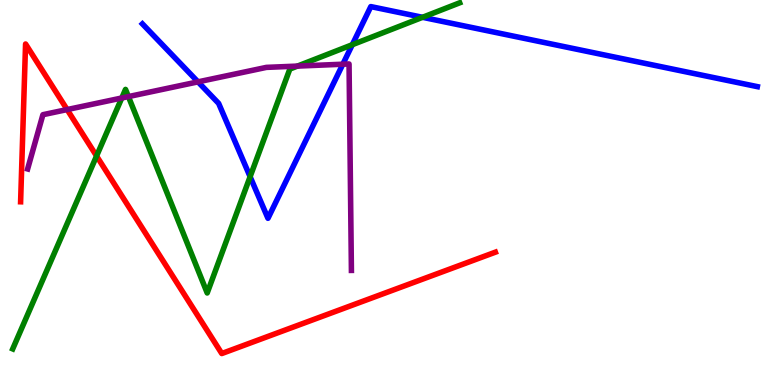[{'lines': ['blue', 'red'], 'intersections': []}, {'lines': ['green', 'red'], 'intersections': [{'x': 1.25, 'y': 5.95}]}, {'lines': ['purple', 'red'], 'intersections': [{'x': 0.866, 'y': 7.15}]}, {'lines': ['blue', 'green'], 'intersections': [{'x': 3.23, 'y': 5.41}, {'x': 4.55, 'y': 8.84}, {'x': 5.45, 'y': 9.55}]}, {'lines': ['blue', 'purple'], 'intersections': [{'x': 2.55, 'y': 7.87}, {'x': 4.42, 'y': 8.33}]}, {'lines': ['green', 'purple'], 'intersections': [{'x': 1.57, 'y': 7.45}, {'x': 1.66, 'y': 7.49}, {'x': 3.84, 'y': 8.28}]}]